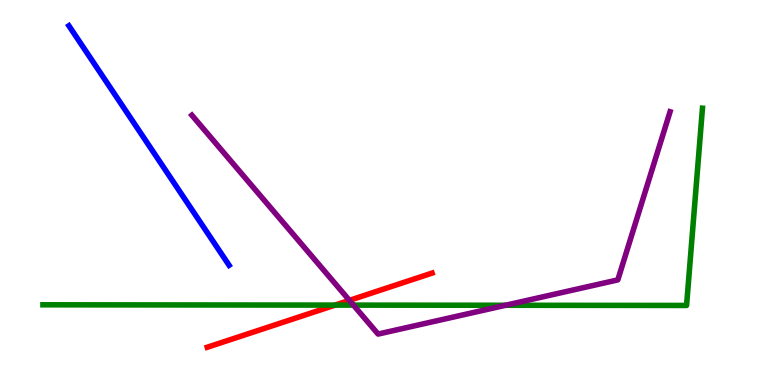[{'lines': ['blue', 'red'], 'intersections': []}, {'lines': ['green', 'red'], 'intersections': [{'x': 4.32, 'y': 2.08}]}, {'lines': ['purple', 'red'], 'intersections': [{'x': 4.51, 'y': 2.2}]}, {'lines': ['blue', 'green'], 'intersections': []}, {'lines': ['blue', 'purple'], 'intersections': []}, {'lines': ['green', 'purple'], 'intersections': [{'x': 4.56, 'y': 2.07}, {'x': 6.52, 'y': 2.07}]}]